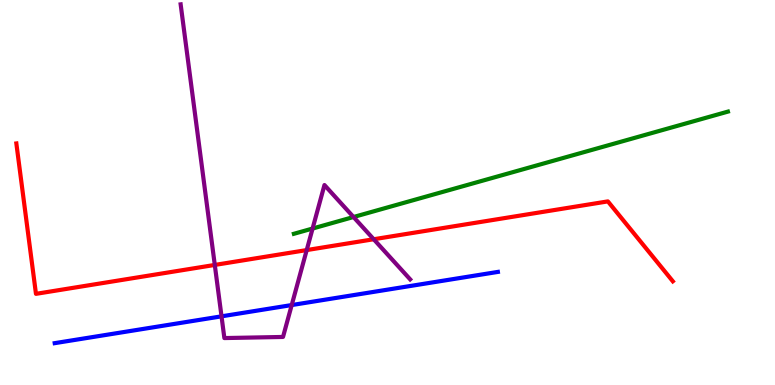[{'lines': ['blue', 'red'], 'intersections': []}, {'lines': ['green', 'red'], 'intersections': []}, {'lines': ['purple', 'red'], 'intersections': [{'x': 2.77, 'y': 3.12}, {'x': 3.96, 'y': 3.5}, {'x': 4.82, 'y': 3.79}]}, {'lines': ['blue', 'green'], 'intersections': []}, {'lines': ['blue', 'purple'], 'intersections': [{'x': 2.86, 'y': 1.78}, {'x': 3.76, 'y': 2.08}]}, {'lines': ['green', 'purple'], 'intersections': [{'x': 4.03, 'y': 4.06}, {'x': 4.56, 'y': 4.36}]}]